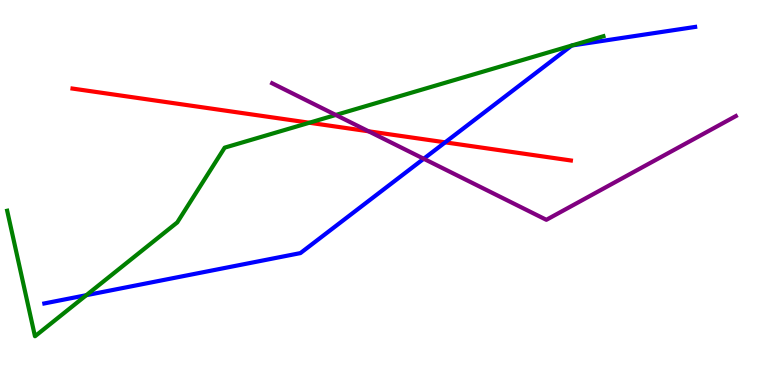[{'lines': ['blue', 'red'], 'intersections': [{'x': 5.74, 'y': 6.3}]}, {'lines': ['green', 'red'], 'intersections': [{'x': 3.99, 'y': 6.81}]}, {'lines': ['purple', 'red'], 'intersections': [{'x': 4.76, 'y': 6.59}]}, {'lines': ['blue', 'green'], 'intersections': [{'x': 1.11, 'y': 2.33}, {'x': 7.38, 'y': 8.82}, {'x': 7.38, 'y': 8.82}]}, {'lines': ['blue', 'purple'], 'intersections': [{'x': 5.47, 'y': 5.88}]}, {'lines': ['green', 'purple'], 'intersections': [{'x': 4.33, 'y': 7.01}]}]